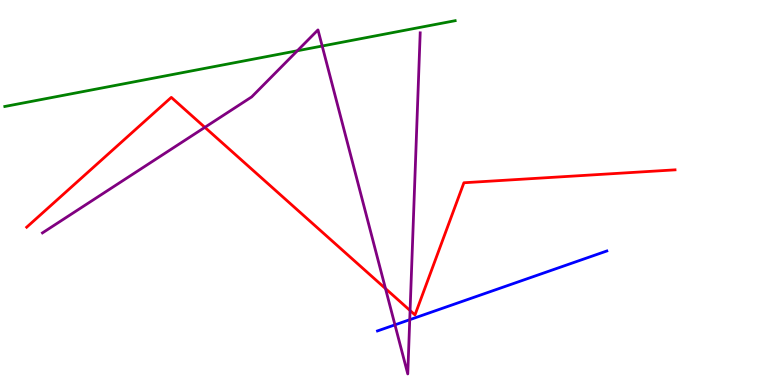[{'lines': ['blue', 'red'], 'intersections': []}, {'lines': ['green', 'red'], 'intersections': []}, {'lines': ['purple', 'red'], 'intersections': [{'x': 2.64, 'y': 6.69}, {'x': 4.97, 'y': 2.5}, {'x': 5.29, 'y': 1.93}]}, {'lines': ['blue', 'green'], 'intersections': []}, {'lines': ['blue', 'purple'], 'intersections': [{'x': 5.1, 'y': 1.56}, {'x': 5.29, 'y': 1.7}]}, {'lines': ['green', 'purple'], 'intersections': [{'x': 3.84, 'y': 8.68}, {'x': 4.16, 'y': 8.8}]}]